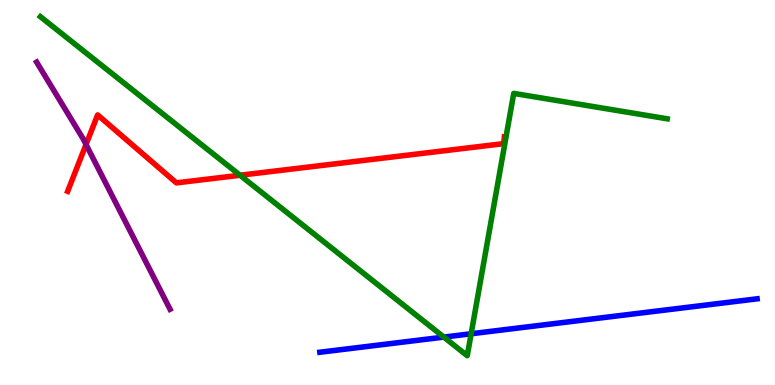[{'lines': ['blue', 'red'], 'intersections': []}, {'lines': ['green', 'red'], 'intersections': [{'x': 3.1, 'y': 5.45}]}, {'lines': ['purple', 'red'], 'intersections': [{'x': 1.11, 'y': 6.25}]}, {'lines': ['blue', 'green'], 'intersections': [{'x': 5.73, 'y': 1.24}, {'x': 6.08, 'y': 1.33}]}, {'lines': ['blue', 'purple'], 'intersections': []}, {'lines': ['green', 'purple'], 'intersections': []}]